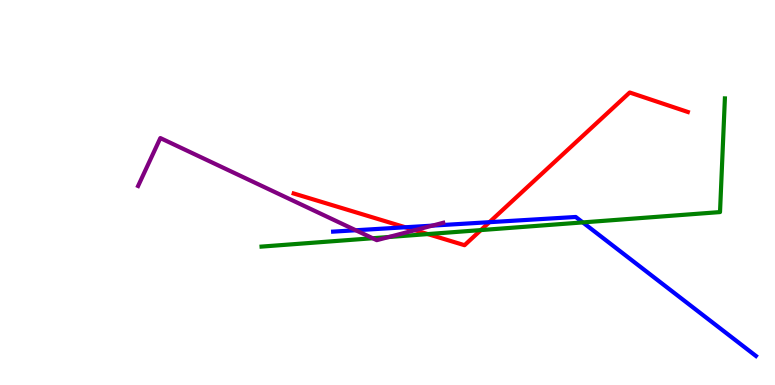[{'lines': ['blue', 'red'], 'intersections': [{'x': 5.23, 'y': 4.1}, {'x': 6.32, 'y': 4.23}]}, {'lines': ['green', 'red'], 'intersections': [{'x': 5.52, 'y': 3.92}, {'x': 6.2, 'y': 4.02}]}, {'lines': ['purple', 'red'], 'intersections': [{'x': 5.35, 'y': 4.02}]}, {'lines': ['blue', 'green'], 'intersections': [{'x': 7.52, 'y': 4.22}]}, {'lines': ['blue', 'purple'], 'intersections': [{'x': 4.59, 'y': 4.02}, {'x': 5.58, 'y': 4.14}]}, {'lines': ['green', 'purple'], 'intersections': [{'x': 4.81, 'y': 3.81}, {'x': 5.02, 'y': 3.84}]}]